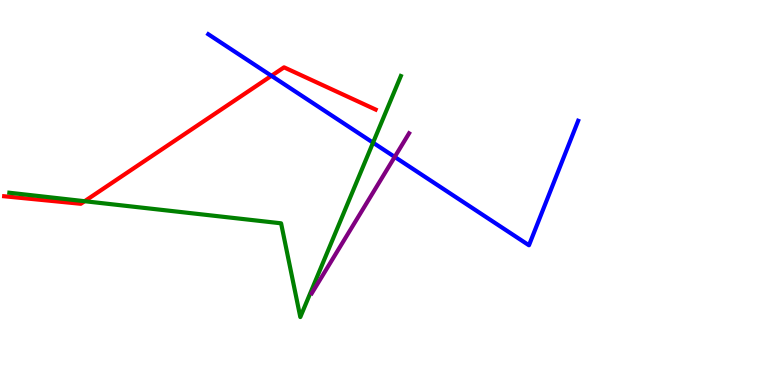[{'lines': ['blue', 'red'], 'intersections': [{'x': 3.5, 'y': 8.03}]}, {'lines': ['green', 'red'], 'intersections': [{'x': 1.09, 'y': 4.77}]}, {'lines': ['purple', 'red'], 'intersections': []}, {'lines': ['blue', 'green'], 'intersections': [{'x': 4.81, 'y': 6.29}]}, {'lines': ['blue', 'purple'], 'intersections': [{'x': 5.09, 'y': 5.92}]}, {'lines': ['green', 'purple'], 'intersections': []}]